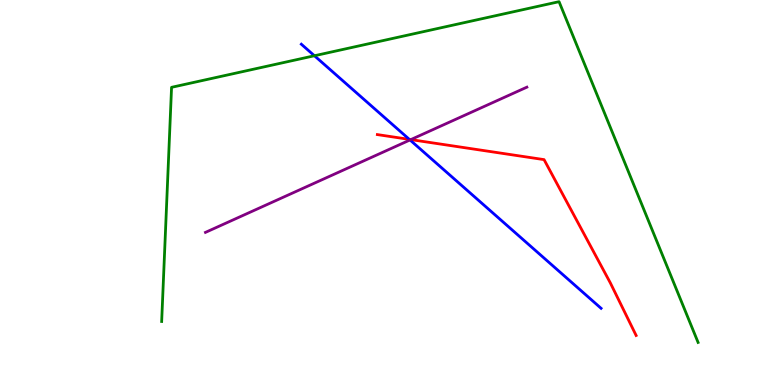[{'lines': ['blue', 'red'], 'intersections': [{'x': 5.28, 'y': 6.38}]}, {'lines': ['green', 'red'], 'intersections': []}, {'lines': ['purple', 'red'], 'intersections': [{'x': 5.3, 'y': 6.37}]}, {'lines': ['blue', 'green'], 'intersections': [{'x': 4.06, 'y': 8.55}]}, {'lines': ['blue', 'purple'], 'intersections': [{'x': 5.29, 'y': 6.36}]}, {'lines': ['green', 'purple'], 'intersections': []}]